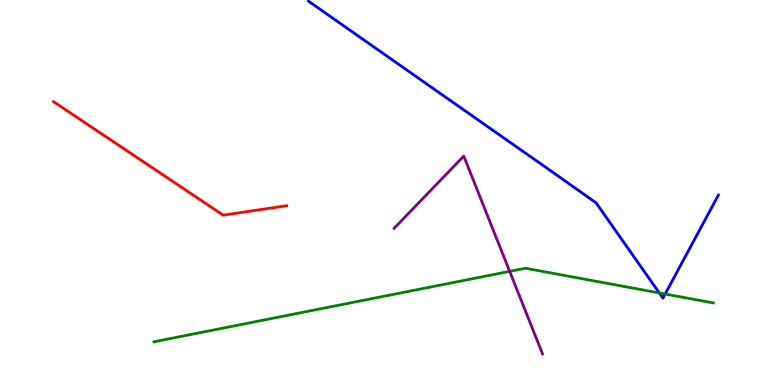[{'lines': ['blue', 'red'], 'intersections': []}, {'lines': ['green', 'red'], 'intersections': []}, {'lines': ['purple', 'red'], 'intersections': []}, {'lines': ['blue', 'green'], 'intersections': [{'x': 8.51, 'y': 2.39}, {'x': 8.58, 'y': 2.36}]}, {'lines': ['blue', 'purple'], 'intersections': []}, {'lines': ['green', 'purple'], 'intersections': [{'x': 6.58, 'y': 2.95}]}]